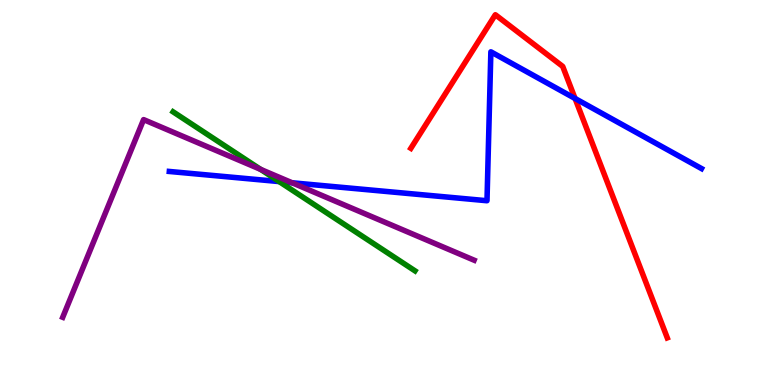[{'lines': ['blue', 'red'], 'intersections': [{'x': 7.42, 'y': 7.44}]}, {'lines': ['green', 'red'], 'intersections': []}, {'lines': ['purple', 'red'], 'intersections': []}, {'lines': ['blue', 'green'], 'intersections': [{'x': 3.6, 'y': 5.28}]}, {'lines': ['blue', 'purple'], 'intersections': [{'x': 3.77, 'y': 5.25}]}, {'lines': ['green', 'purple'], 'intersections': [{'x': 3.36, 'y': 5.6}]}]